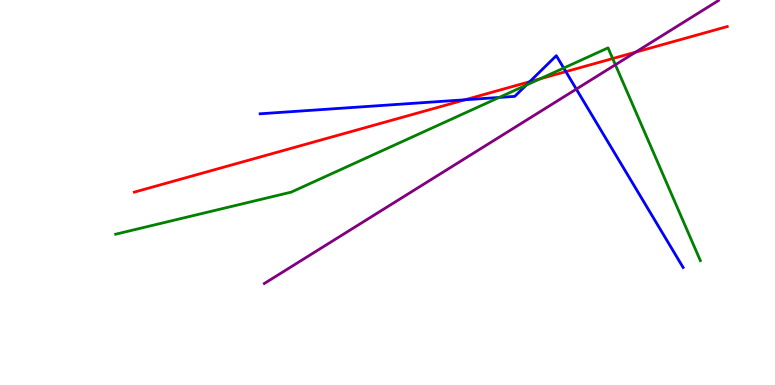[{'lines': ['blue', 'red'], 'intersections': [{'x': 6.0, 'y': 7.41}, {'x': 6.83, 'y': 7.88}, {'x': 7.3, 'y': 8.14}]}, {'lines': ['green', 'red'], 'intersections': [{'x': 6.97, 'y': 7.95}, {'x': 7.91, 'y': 8.48}]}, {'lines': ['purple', 'red'], 'intersections': [{'x': 8.2, 'y': 8.65}]}, {'lines': ['blue', 'green'], 'intersections': [{'x': 6.44, 'y': 7.47}, {'x': 6.79, 'y': 7.79}, {'x': 7.27, 'y': 8.23}]}, {'lines': ['blue', 'purple'], 'intersections': [{'x': 7.44, 'y': 7.69}]}, {'lines': ['green', 'purple'], 'intersections': [{'x': 7.94, 'y': 8.32}]}]